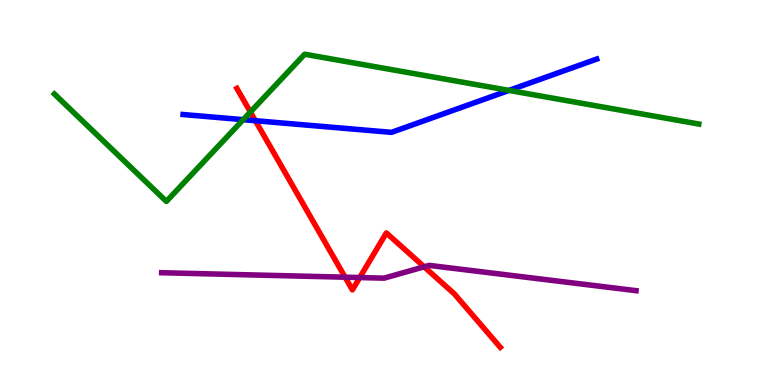[{'lines': ['blue', 'red'], 'intersections': [{'x': 3.3, 'y': 6.86}]}, {'lines': ['green', 'red'], 'intersections': [{'x': 3.23, 'y': 7.09}]}, {'lines': ['purple', 'red'], 'intersections': [{'x': 4.45, 'y': 2.8}, {'x': 4.64, 'y': 2.79}, {'x': 5.47, 'y': 3.07}]}, {'lines': ['blue', 'green'], 'intersections': [{'x': 3.14, 'y': 6.89}, {'x': 6.57, 'y': 7.65}]}, {'lines': ['blue', 'purple'], 'intersections': []}, {'lines': ['green', 'purple'], 'intersections': []}]